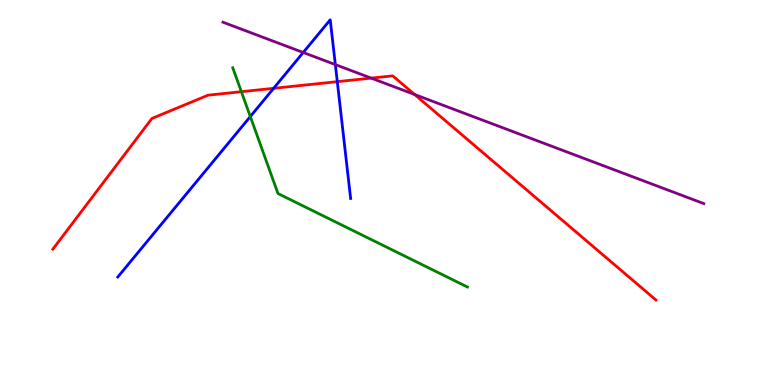[{'lines': ['blue', 'red'], 'intersections': [{'x': 3.53, 'y': 7.71}, {'x': 4.35, 'y': 7.88}]}, {'lines': ['green', 'red'], 'intersections': [{'x': 3.11, 'y': 7.62}]}, {'lines': ['purple', 'red'], 'intersections': [{'x': 4.79, 'y': 7.97}, {'x': 5.35, 'y': 7.55}]}, {'lines': ['blue', 'green'], 'intersections': [{'x': 3.23, 'y': 6.97}]}, {'lines': ['blue', 'purple'], 'intersections': [{'x': 3.91, 'y': 8.64}, {'x': 4.33, 'y': 8.32}]}, {'lines': ['green', 'purple'], 'intersections': []}]